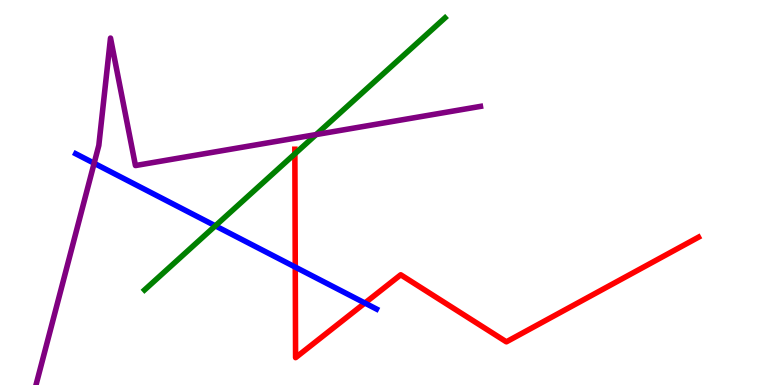[{'lines': ['blue', 'red'], 'intersections': [{'x': 3.81, 'y': 3.06}, {'x': 4.71, 'y': 2.13}]}, {'lines': ['green', 'red'], 'intersections': [{'x': 3.8, 'y': 6.0}]}, {'lines': ['purple', 'red'], 'intersections': []}, {'lines': ['blue', 'green'], 'intersections': [{'x': 2.78, 'y': 4.13}]}, {'lines': ['blue', 'purple'], 'intersections': [{'x': 1.21, 'y': 5.76}]}, {'lines': ['green', 'purple'], 'intersections': [{'x': 4.08, 'y': 6.5}]}]